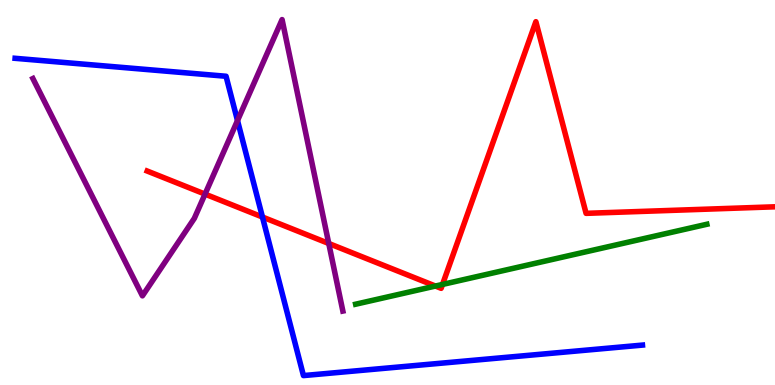[{'lines': ['blue', 'red'], 'intersections': [{'x': 3.39, 'y': 4.36}]}, {'lines': ['green', 'red'], 'intersections': [{'x': 5.62, 'y': 2.57}, {'x': 5.71, 'y': 2.61}]}, {'lines': ['purple', 'red'], 'intersections': [{'x': 2.65, 'y': 4.96}, {'x': 4.24, 'y': 3.68}]}, {'lines': ['blue', 'green'], 'intersections': []}, {'lines': ['blue', 'purple'], 'intersections': [{'x': 3.06, 'y': 6.87}]}, {'lines': ['green', 'purple'], 'intersections': []}]